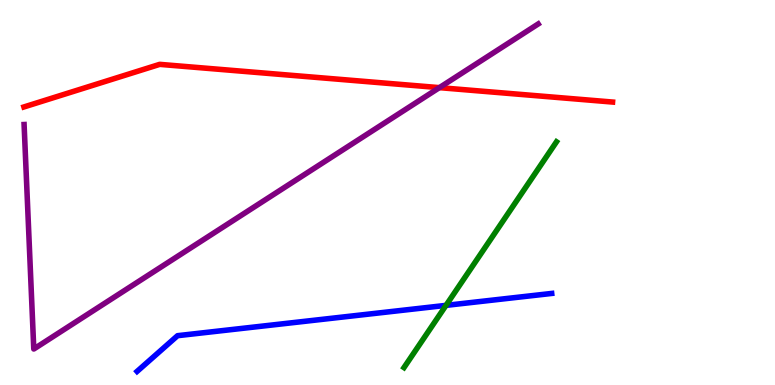[{'lines': ['blue', 'red'], 'intersections': []}, {'lines': ['green', 'red'], 'intersections': []}, {'lines': ['purple', 'red'], 'intersections': [{'x': 5.67, 'y': 7.72}]}, {'lines': ['blue', 'green'], 'intersections': [{'x': 5.75, 'y': 2.07}]}, {'lines': ['blue', 'purple'], 'intersections': []}, {'lines': ['green', 'purple'], 'intersections': []}]